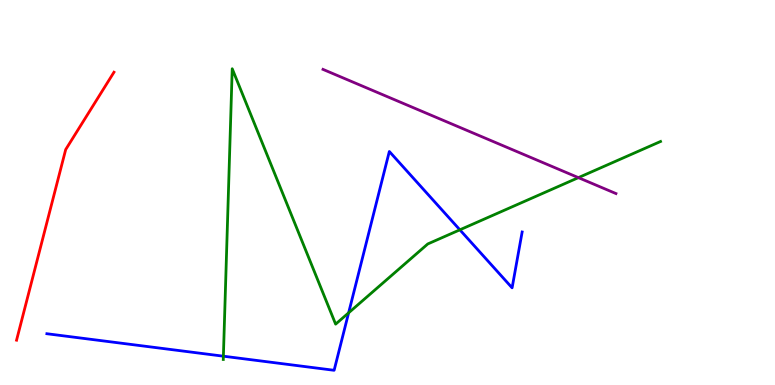[{'lines': ['blue', 'red'], 'intersections': []}, {'lines': ['green', 'red'], 'intersections': []}, {'lines': ['purple', 'red'], 'intersections': []}, {'lines': ['blue', 'green'], 'intersections': [{'x': 2.88, 'y': 0.748}, {'x': 4.5, 'y': 1.87}, {'x': 5.93, 'y': 4.03}]}, {'lines': ['blue', 'purple'], 'intersections': []}, {'lines': ['green', 'purple'], 'intersections': [{'x': 7.46, 'y': 5.39}]}]